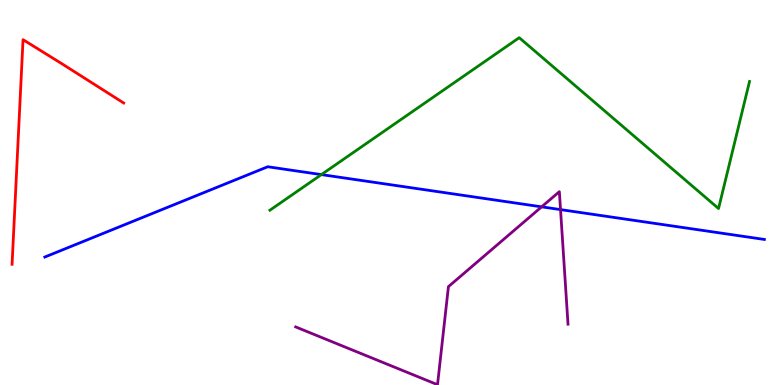[{'lines': ['blue', 'red'], 'intersections': []}, {'lines': ['green', 'red'], 'intersections': []}, {'lines': ['purple', 'red'], 'intersections': []}, {'lines': ['blue', 'green'], 'intersections': [{'x': 4.15, 'y': 5.46}]}, {'lines': ['blue', 'purple'], 'intersections': [{'x': 6.99, 'y': 4.63}, {'x': 7.23, 'y': 4.56}]}, {'lines': ['green', 'purple'], 'intersections': []}]